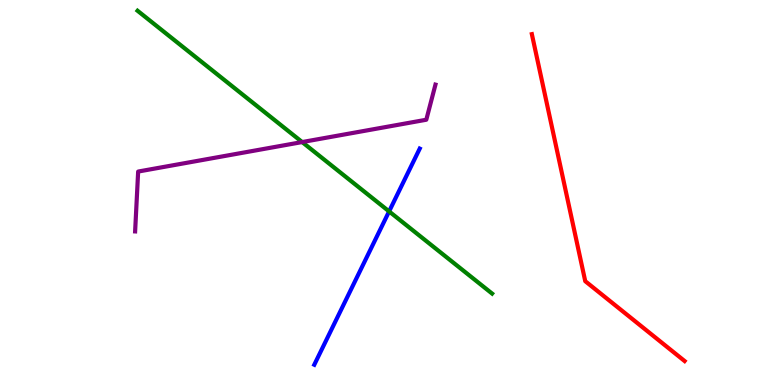[{'lines': ['blue', 'red'], 'intersections': []}, {'lines': ['green', 'red'], 'intersections': []}, {'lines': ['purple', 'red'], 'intersections': []}, {'lines': ['blue', 'green'], 'intersections': [{'x': 5.02, 'y': 4.51}]}, {'lines': ['blue', 'purple'], 'intersections': []}, {'lines': ['green', 'purple'], 'intersections': [{'x': 3.9, 'y': 6.31}]}]